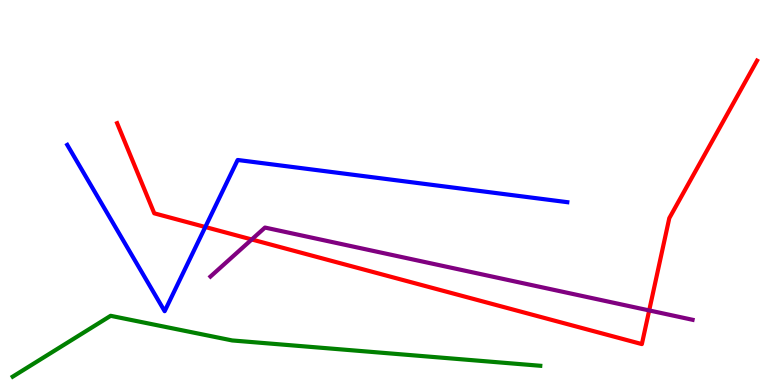[{'lines': ['blue', 'red'], 'intersections': [{'x': 2.65, 'y': 4.1}]}, {'lines': ['green', 'red'], 'intersections': []}, {'lines': ['purple', 'red'], 'intersections': [{'x': 3.25, 'y': 3.78}, {'x': 8.38, 'y': 1.94}]}, {'lines': ['blue', 'green'], 'intersections': []}, {'lines': ['blue', 'purple'], 'intersections': []}, {'lines': ['green', 'purple'], 'intersections': []}]